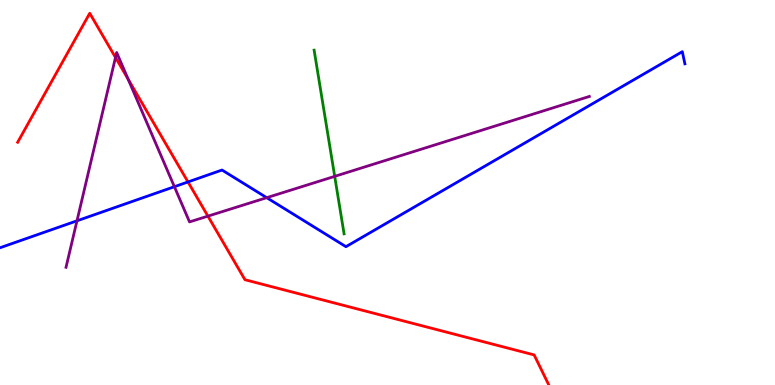[{'lines': ['blue', 'red'], 'intersections': [{'x': 2.43, 'y': 5.27}]}, {'lines': ['green', 'red'], 'intersections': []}, {'lines': ['purple', 'red'], 'intersections': [{'x': 1.49, 'y': 8.51}, {'x': 1.65, 'y': 7.94}, {'x': 2.68, 'y': 4.39}]}, {'lines': ['blue', 'green'], 'intersections': []}, {'lines': ['blue', 'purple'], 'intersections': [{'x': 0.993, 'y': 4.26}, {'x': 2.25, 'y': 5.15}, {'x': 3.44, 'y': 4.87}]}, {'lines': ['green', 'purple'], 'intersections': [{'x': 4.32, 'y': 5.42}]}]